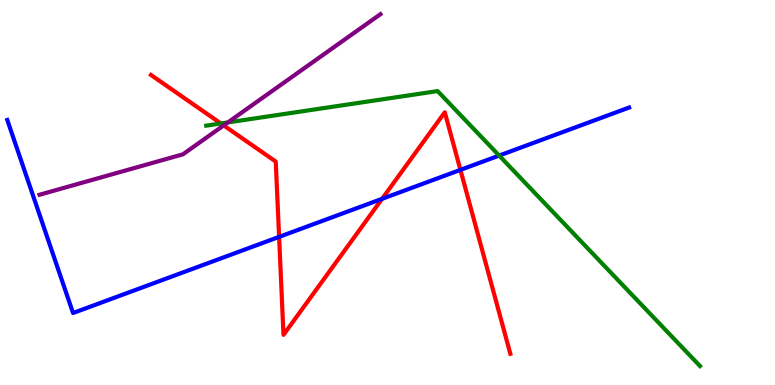[{'lines': ['blue', 'red'], 'intersections': [{'x': 3.6, 'y': 3.85}, {'x': 4.93, 'y': 4.84}, {'x': 5.94, 'y': 5.59}]}, {'lines': ['green', 'red'], 'intersections': [{'x': 2.85, 'y': 6.79}]}, {'lines': ['purple', 'red'], 'intersections': [{'x': 2.89, 'y': 6.74}]}, {'lines': ['blue', 'green'], 'intersections': [{'x': 6.44, 'y': 5.96}]}, {'lines': ['blue', 'purple'], 'intersections': []}, {'lines': ['green', 'purple'], 'intersections': [{'x': 2.94, 'y': 6.82}]}]